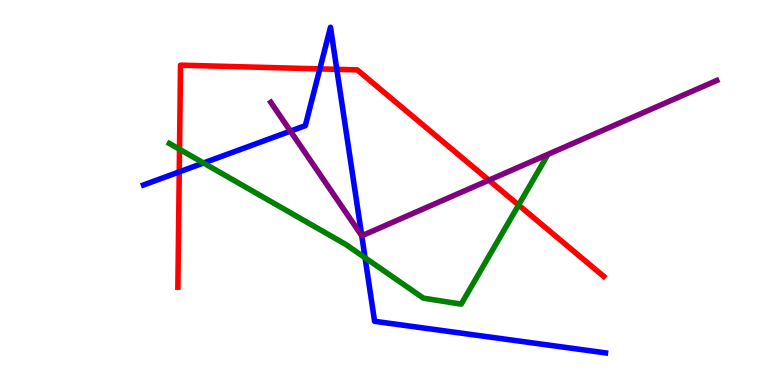[{'lines': ['blue', 'red'], 'intersections': [{'x': 2.31, 'y': 5.54}, {'x': 4.13, 'y': 8.21}, {'x': 4.35, 'y': 8.2}]}, {'lines': ['green', 'red'], 'intersections': [{'x': 2.32, 'y': 6.12}, {'x': 6.69, 'y': 4.67}]}, {'lines': ['purple', 'red'], 'intersections': [{'x': 6.31, 'y': 5.32}]}, {'lines': ['blue', 'green'], 'intersections': [{'x': 2.63, 'y': 5.77}, {'x': 4.71, 'y': 3.3}]}, {'lines': ['blue', 'purple'], 'intersections': [{'x': 3.75, 'y': 6.59}, {'x': 4.67, 'y': 3.88}]}, {'lines': ['green', 'purple'], 'intersections': []}]